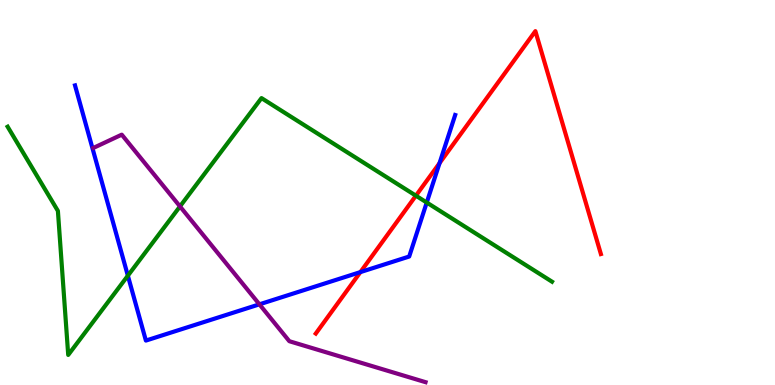[{'lines': ['blue', 'red'], 'intersections': [{'x': 4.65, 'y': 2.93}, {'x': 5.67, 'y': 5.76}]}, {'lines': ['green', 'red'], 'intersections': [{'x': 5.37, 'y': 4.92}]}, {'lines': ['purple', 'red'], 'intersections': []}, {'lines': ['blue', 'green'], 'intersections': [{'x': 1.65, 'y': 2.84}, {'x': 5.51, 'y': 4.74}]}, {'lines': ['blue', 'purple'], 'intersections': [{'x': 3.35, 'y': 2.1}]}, {'lines': ['green', 'purple'], 'intersections': [{'x': 2.32, 'y': 4.64}]}]